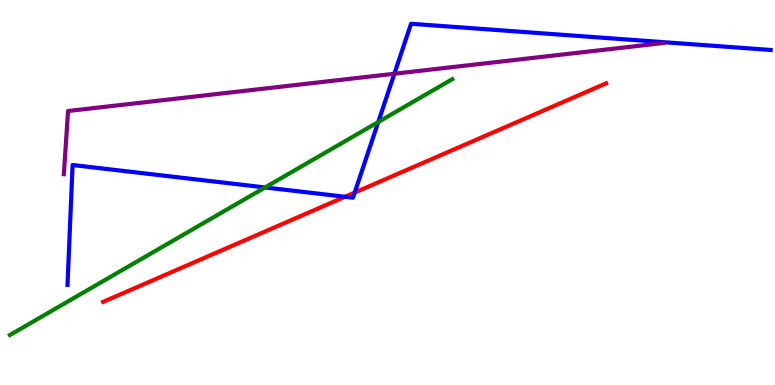[{'lines': ['blue', 'red'], 'intersections': [{'x': 4.45, 'y': 4.89}, {'x': 4.58, 'y': 5.0}]}, {'lines': ['green', 'red'], 'intersections': []}, {'lines': ['purple', 'red'], 'intersections': []}, {'lines': ['blue', 'green'], 'intersections': [{'x': 3.42, 'y': 5.13}, {'x': 4.88, 'y': 6.83}]}, {'lines': ['blue', 'purple'], 'intersections': [{'x': 5.09, 'y': 8.08}]}, {'lines': ['green', 'purple'], 'intersections': []}]